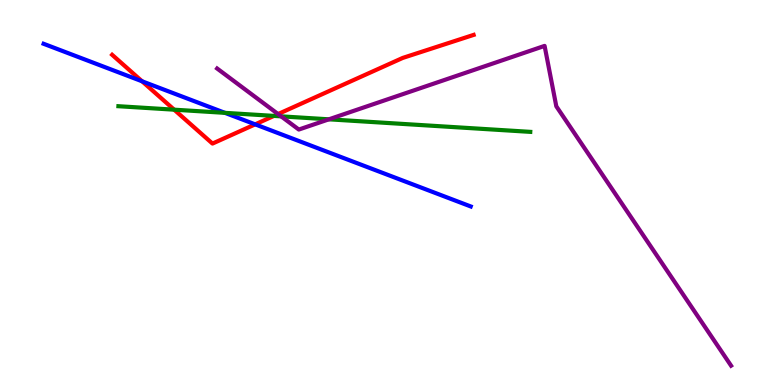[{'lines': ['blue', 'red'], 'intersections': [{'x': 1.83, 'y': 7.89}, {'x': 3.29, 'y': 6.77}]}, {'lines': ['green', 'red'], 'intersections': [{'x': 2.25, 'y': 7.15}, {'x': 3.53, 'y': 6.99}]}, {'lines': ['purple', 'red'], 'intersections': [{'x': 3.59, 'y': 7.04}]}, {'lines': ['blue', 'green'], 'intersections': [{'x': 2.9, 'y': 7.07}]}, {'lines': ['blue', 'purple'], 'intersections': []}, {'lines': ['green', 'purple'], 'intersections': [{'x': 3.63, 'y': 6.98}, {'x': 4.24, 'y': 6.9}]}]